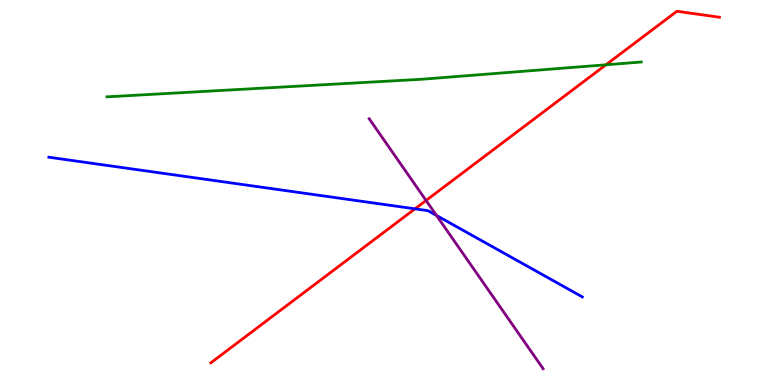[{'lines': ['blue', 'red'], 'intersections': [{'x': 5.35, 'y': 4.58}]}, {'lines': ['green', 'red'], 'intersections': [{'x': 7.82, 'y': 8.32}]}, {'lines': ['purple', 'red'], 'intersections': [{'x': 5.5, 'y': 4.79}]}, {'lines': ['blue', 'green'], 'intersections': []}, {'lines': ['blue', 'purple'], 'intersections': [{'x': 5.63, 'y': 4.4}]}, {'lines': ['green', 'purple'], 'intersections': []}]